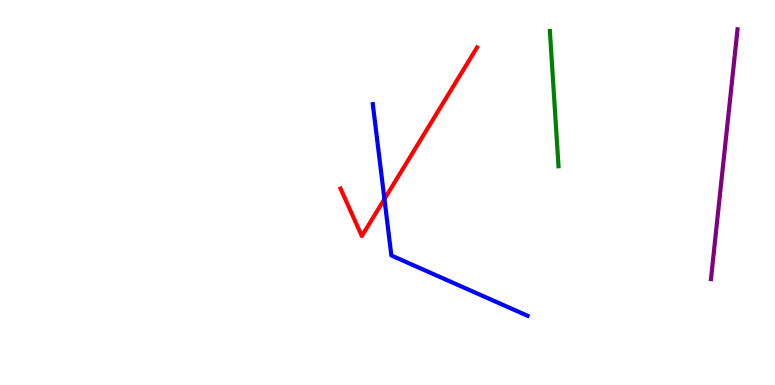[{'lines': ['blue', 'red'], 'intersections': [{'x': 4.96, 'y': 4.83}]}, {'lines': ['green', 'red'], 'intersections': []}, {'lines': ['purple', 'red'], 'intersections': []}, {'lines': ['blue', 'green'], 'intersections': []}, {'lines': ['blue', 'purple'], 'intersections': []}, {'lines': ['green', 'purple'], 'intersections': []}]